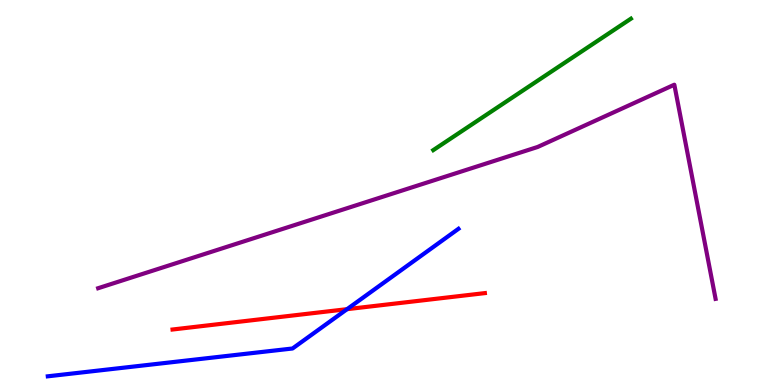[{'lines': ['blue', 'red'], 'intersections': [{'x': 4.48, 'y': 1.97}]}, {'lines': ['green', 'red'], 'intersections': []}, {'lines': ['purple', 'red'], 'intersections': []}, {'lines': ['blue', 'green'], 'intersections': []}, {'lines': ['blue', 'purple'], 'intersections': []}, {'lines': ['green', 'purple'], 'intersections': []}]